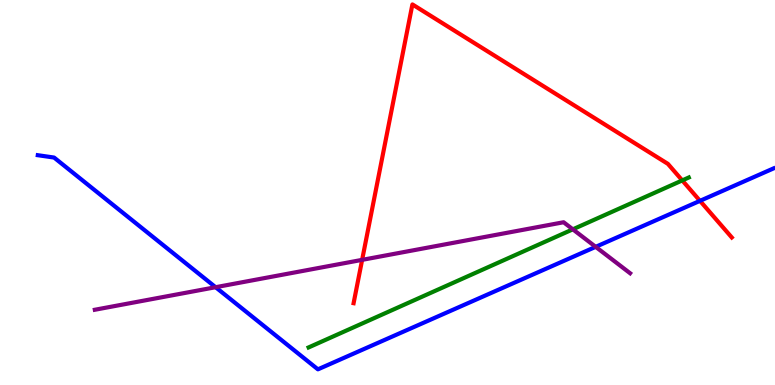[{'lines': ['blue', 'red'], 'intersections': [{'x': 9.03, 'y': 4.78}]}, {'lines': ['green', 'red'], 'intersections': [{'x': 8.8, 'y': 5.31}]}, {'lines': ['purple', 'red'], 'intersections': [{'x': 4.67, 'y': 3.25}]}, {'lines': ['blue', 'green'], 'intersections': []}, {'lines': ['blue', 'purple'], 'intersections': [{'x': 2.78, 'y': 2.54}, {'x': 7.69, 'y': 3.59}]}, {'lines': ['green', 'purple'], 'intersections': [{'x': 7.39, 'y': 4.04}]}]